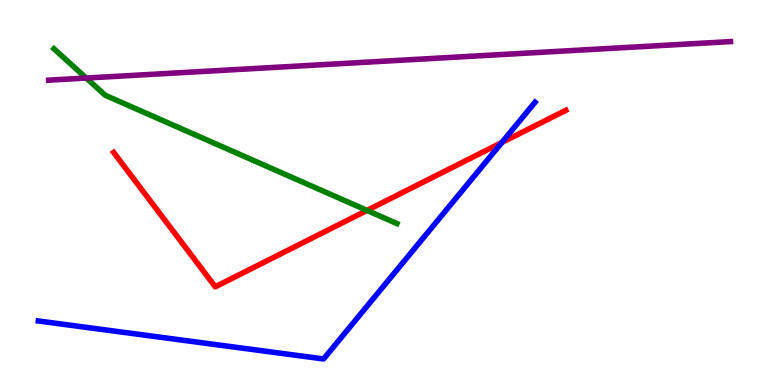[{'lines': ['blue', 'red'], 'intersections': [{'x': 6.48, 'y': 6.3}]}, {'lines': ['green', 'red'], 'intersections': [{'x': 4.74, 'y': 4.53}]}, {'lines': ['purple', 'red'], 'intersections': []}, {'lines': ['blue', 'green'], 'intersections': []}, {'lines': ['blue', 'purple'], 'intersections': []}, {'lines': ['green', 'purple'], 'intersections': [{'x': 1.11, 'y': 7.97}]}]